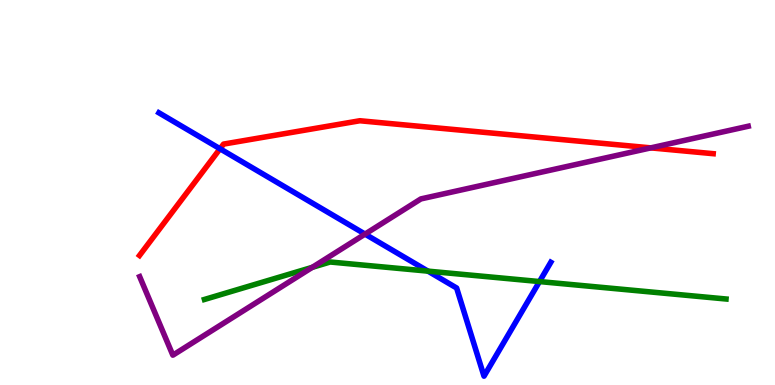[{'lines': ['blue', 'red'], 'intersections': [{'x': 2.84, 'y': 6.14}]}, {'lines': ['green', 'red'], 'intersections': []}, {'lines': ['purple', 'red'], 'intersections': [{'x': 8.4, 'y': 6.16}]}, {'lines': ['blue', 'green'], 'intersections': [{'x': 5.52, 'y': 2.96}, {'x': 6.96, 'y': 2.69}]}, {'lines': ['blue', 'purple'], 'intersections': [{'x': 4.71, 'y': 3.92}]}, {'lines': ['green', 'purple'], 'intersections': [{'x': 4.03, 'y': 3.06}]}]